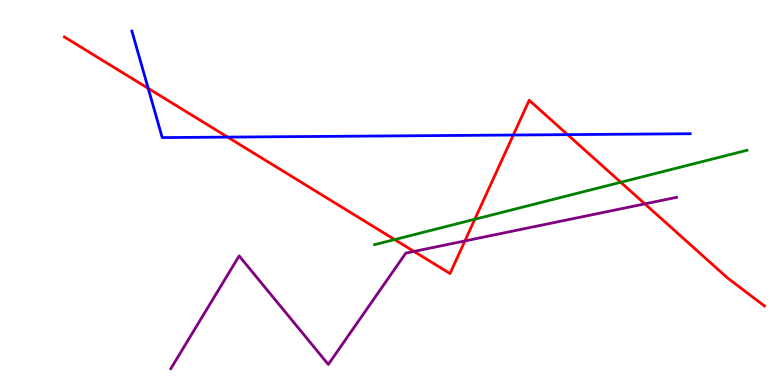[{'lines': ['blue', 'red'], 'intersections': [{'x': 1.91, 'y': 7.7}, {'x': 2.94, 'y': 6.44}, {'x': 6.62, 'y': 6.49}, {'x': 7.32, 'y': 6.5}]}, {'lines': ['green', 'red'], 'intersections': [{'x': 5.09, 'y': 3.78}, {'x': 6.13, 'y': 4.31}, {'x': 8.01, 'y': 5.27}]}, {'lines': ['purple', 'red'], 'intersections': [{'x': 5.34, 'y': 3.47}, {'x': 6.0, 'y': 3.74}, {'x': 8.32, 'y': 4.7}]}, {'lines': ['blue', 'green'], 'intersections': []}, {'lines': ['blue', 'purple'], 'intersections': []}, {'lines': ['green', 'purple'], 'intersections': []}]